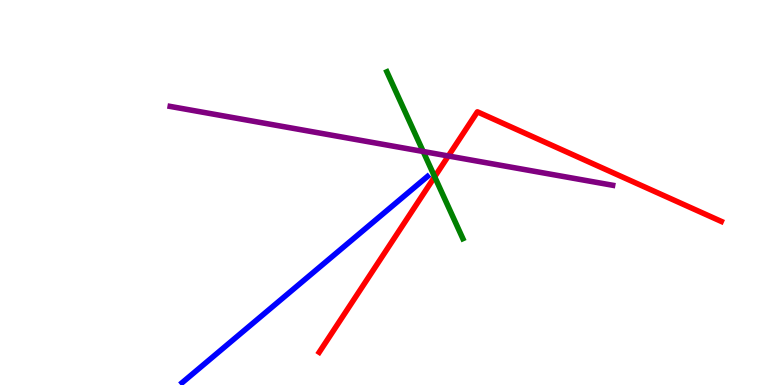[{'lines': ['blue', 'red'], 'intersections': []}, {'lines': ['green', 'red'], 'intersections': [{'x': 5.61, 'y': 5.41}]}, {'lines': ['purple', 'red'], 'intersections': [{'x': 5.79, 'y': 5.95}]}, {'lines': ['blue', 'green'], 'intersections': []}, {'lines': ['blue', 'purple'], 'intersections': []}, {'lines': ['green', 'purple'], 'intersections': [{'x': 5.46, 'y': 6.07}]}]